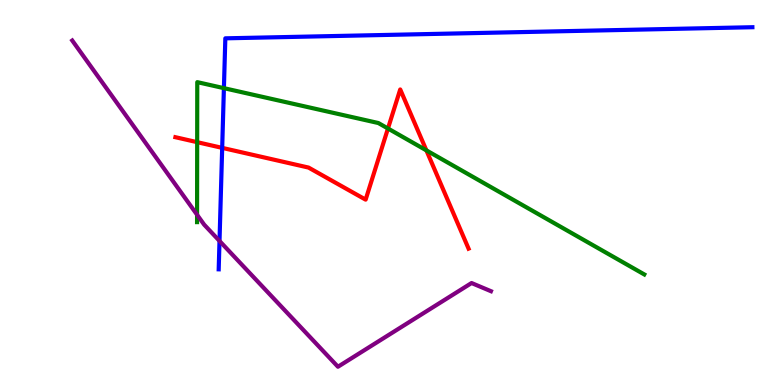[{'lines': ['blue', 'red'], 'intersections': [{'x': 2.87, 'y': 6.16}]}, {'lines': ['green', 'red'], 'intersections': [{'x': 2.54, 'y': 6.31}, {'x': 5.01, 'y': 6.66}, {'x': 5.5, 'y': 6.09}]}, {'lines': ['purple', 'red'], 'intersections': []}, {'lines': ['blue', 'green'], 'intersections': [{'x': 2.89, 'y': 7.71}]}, {'lines': ['blue', 'purple'], 'intersections': [{'x': 2.83, 'y': 3.74}]}, {'lines': ['green', 'purple'], 'intersections': [{'x': 2.54, 'y': 4.42}]}]